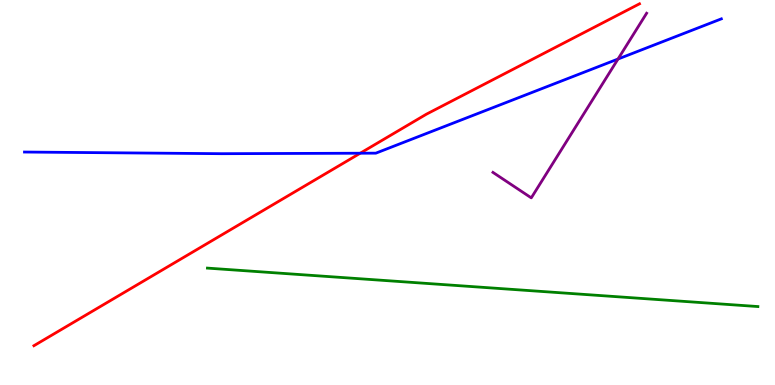[{'lines': ['blue', 'red'], 'intersections': [{'x': 4.65, 'y': 6.02}]}, {'lines': ['green', 'red'], 'intersections': []}, {'lines': ['purple', 'red'], 'intersections': []}, {'lines': ['blue', 'green'], 'intersections': []}, {'lines': ['blue', 'purple'], 'intersections': [{'x': 7.97, 'y': 8.47}]}, {'lines': ['green', 'purple'], 'intersections': []}]